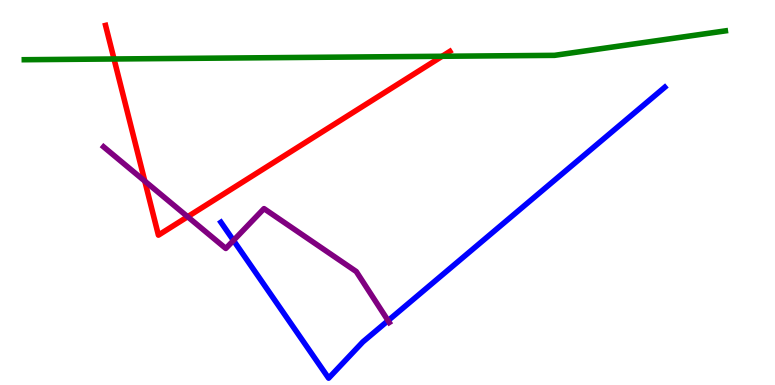[{'lines': ['blue', 'red'], 'intersections': []}, {'lines': ['green', 'red'], 'intersections': [{'x': 1.47, 'y': 8.47}, {'x': 5.7, 'y': 8.54}]}, {'lines': ['purple', 'red'], 'intersections': [{'x': 1.87, 'y': 5.3}, {'x': 2.42, 'y': 4.37}]}, {'lines': ['blue', 'green'], 'intersections': []}, {'lines': ['blue', 'purple'], 'intersections': [{'x': 3.01, 'y': 3.75}, {'x': 5.01, 'y': 1.67}]}, {'lines': ['green', 'purple'], 'intersections': []}]